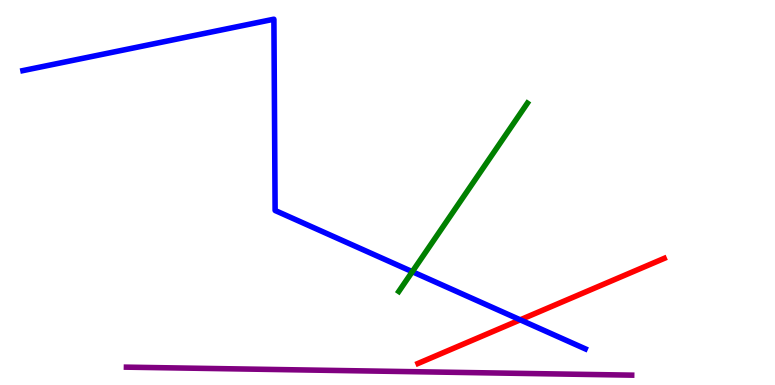[{'lines': ['blue', 'red'], 'intersections': [{'x': 6.71, 'y': 1.69}]}, {'lines': ['green', 'red'], 'intersections': []}, {'lines': ['purple', 'red'], 'intersections': []}, {'lines': ['blue', 'green'], 'intersections': [{'x': 5.32, 'y': 2.94}]}, {'lines': ['blue', 'purple'], 'intersections': []}, {'lines': ['green', 'purple'], 'intersections': []}]